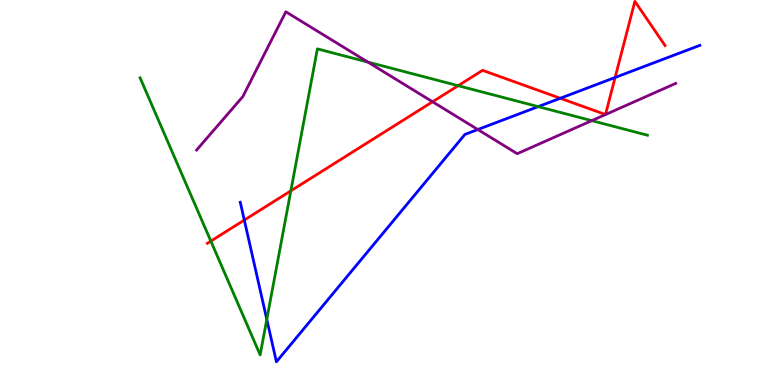[{'lines': ['blue', 'red'], 'intersections': [{'x': 3.15, 'y': 4.28}, {'x': 7.23, 'y': 7.45}, {'x': 7.94, 'y': 7.99}]}, {'lines': ['green', 'red'], 'intersections': [{'x': 2.72, 'y': 3.74}, {'x': 3.75, 'y': 5.04}, {'x': 5.91, 'y': 7.77}]}, {'lines': ['purple', 'red'], 'intersections': [{'x': 5.58, 'y': 7.36}]}, {'lines': ['blue', 'green'], 'intersections': [{'x': 3.44, 'y': 1.71}, {'x': 6.94, 'y': 7.23}]}, {'lines': ['blue', 'purple'], 'intersections': [{'x': 6.17, 'y': 6.64}]}, {'lines': ['green', 'purple'], 'intersections': [{'x': 4.75, 'y': 8.39}, {'x': 7.64, 'y': 6.87}]}]